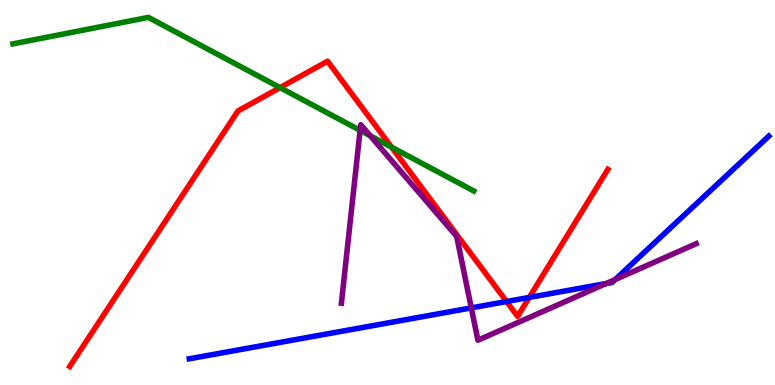[{'lines': ['blue', 'red'], 'intersections': [{'x': 6.54, 'y': 2.17}, {'x': 6.83, 'y': 2.27}]}, {'lines': ['green', 'red'], 'intersections': [{'x': 3.61, 'y': 7.72}, {'x': 5.05, 'y': 6.18}]}, {'lines': ['purple', 'red'], 'intersections': []}, {'lines': ['blue', 'green'], 'intersections': []}, {'lines': ['blue', 'purple'], 'intersections': [{'x': 6.08, 'y': 2.0}, {'x': 7.82, 'y': 2.64}, {'x': 7.94, 'y': 2.74}]}, {'lines': ['green', 'purple'], 'intersections': [{'x': 4.65, 'y': 6.61}, {'x': 4.78, 'y': 6.47}]}]